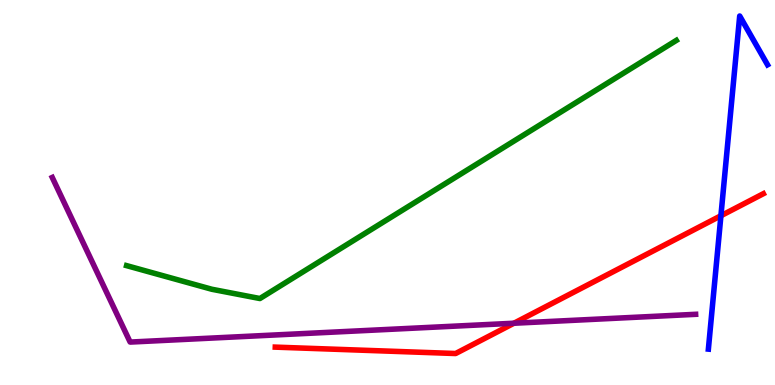[{'lines': ['blue', 'red'], 'intersections': [{'x': 9.3, 'y': 4.4}]}, {'lines': ['green', 'red'], 'intersections': []}, {'lines': ['purple', 'red'], 'intersections': [{'x': 6.63, 'y': 1.6}]}, {'lines': ['blue', 'green'], 'intersections': []}, {'lines': ['blue', 'purple'], 'intersections': []}, {'lines': ['green', 'purple'], 'intersections': []}]